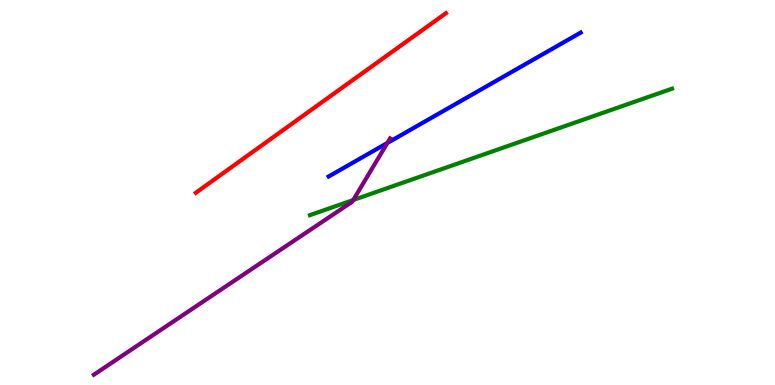[{'lines': ['blue', 'red'], 'intersections': []}, {'lines': ['green', 'red'], 'intersections': []}, {'lines': ['purple', 'red'], 'intersections': []}, {'lines': ['blue', 'green'], 'intersections': []}, {'lines': ['blue', 'purple'], 'intersections': [{'x': 5.0, 'y': 6.29}]}, {'lines': ['green', 'purple'], 'intersections': [{'x': 4.56, 'y': 4.81}]}]